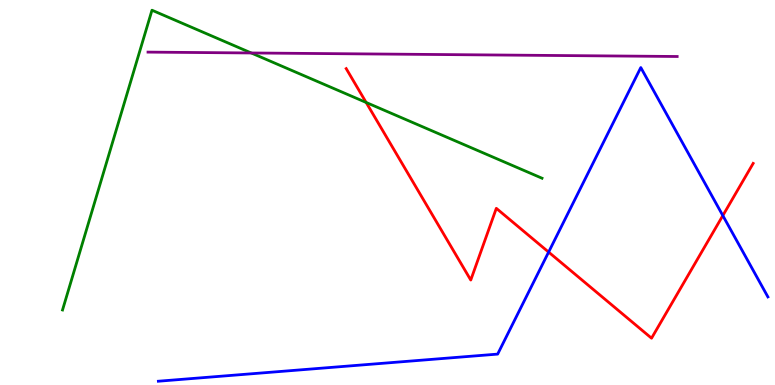[{'lines': ['blue', 'red'], 'intersections': [{'x': 7.08, 'y': 3.45}, {'x': 9.33, 'y': 4.4}]}, {'lines': ['green', 'red'], 'intersections': [{'x': 4.72, 'y': 7.34}]}, {'lines': ['purple', 'red'], 'intersections': []}, {'lines': ['blue', 'green'], 'intersections': []}, {'lines': ['blue', 'purple'], 'intersections': []}, {'lines': ['green', 'purple'], 'intersections': [{'x': 3.24, 'y': 8.62}]}]